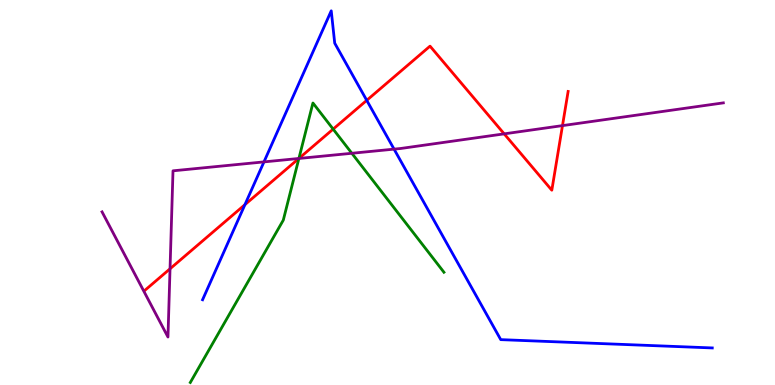[{'lines': ['blue', 'red'], 'intersections': [{'x': 3.16, 'y': 4.68}, {'x': 4.73, 'y': 7.39}]}, {'lines': ['green', 'red'], 'intersections': [{'x': 3.86, 'y': 5.88}, {'x': 4.3, 'y': 6.65}]}, {'lines': ['purple', 'red'], 'intersections': [{'x': 2.19, 'y': 3.02}, {'x': 3.86, 'y': 5.88}, {'x': 6.51, 'y': 6.52}, {'x': 7.26, 'y': 6.74}]}, {'lines': ['blue', 'green'], 'intersections': []}, {'lines': ['blue', 'purple'], 'intersections': [{'x': 3.41, 'y': 5.79}, {'x': 5.08, 'y': 6.13}]}, {'lines': ['green', 'purple'], 'intersections': [{'x': 3.86, 'y': 5.88}, {'x': 4.54, 'y': 6.02}]}]